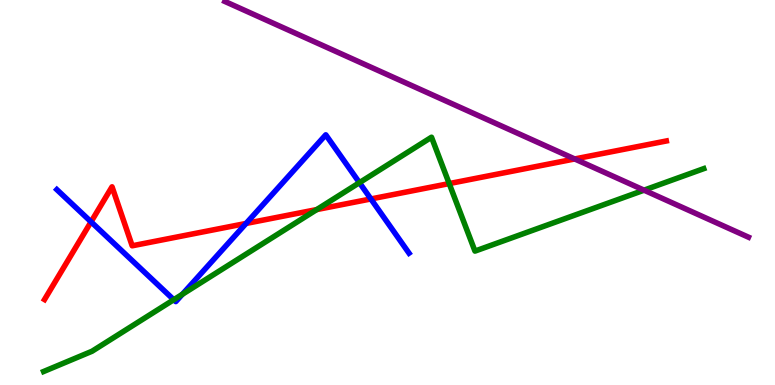[{'lines': ['blue', 'red'], 'intersections': [{'x': 1.17, 'y': 4.24}, {'x': 3.18, 'y': 4.2}, {'x': 4.79, 'y': 4.83}]}, {'lines': ['green', 'red'], 'intersections': [{'x': 4.09, 'y': 4.56}, {'x': 5.8, 'y': 5.23}]}, {'lines': ['purple', 'red'], 'intersections': [{'x': 7.42, 'y': 5.87}]}, {'lines': ['blue', 'green'], 'intersections': [{'x': 2.24, 'y': 2.22}, {'x': 2.35, 'y': 2.36}, {'x': 4.64, 'y': 5.26}]}, {'lines': ['blue', 'purple'], 'intersections': []}, {'lines': ['green', 'purple'], 'intersections': [{'x': 8.31, 'y': 5.06}]}]